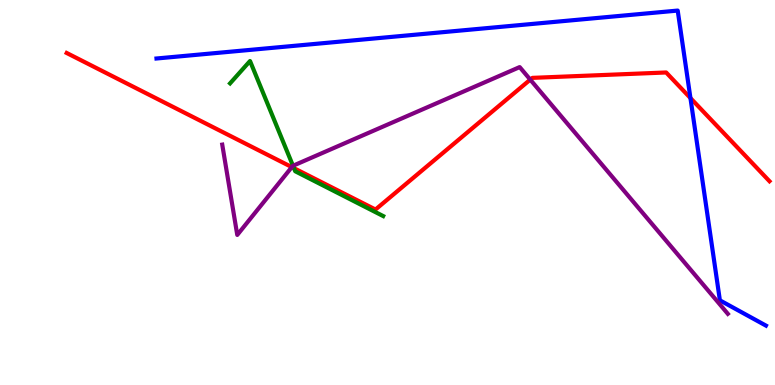[{'lines': ['blue', 'red'], 'intersections': [{'x': 8.91, 'y': 7.45}]}, {'lines': ['green', 'red'], 'intersections': [{'x': 3.79, 'y': 5.63}]}, {'lines': ['purple', 'red'], 'intersections': [{'x': 3.77, 'y': 5.66}, {'x': 6.84, 'y': 7.93}]}, {'lines': ['blue', 'green'], 'intersections': []}, {'lines': ['blue', 'purple'], 'intersections': []}, {'lines': ['green', 'purple'], 'intersections': [{'x': 3.78, 'y': 5.69}]}]